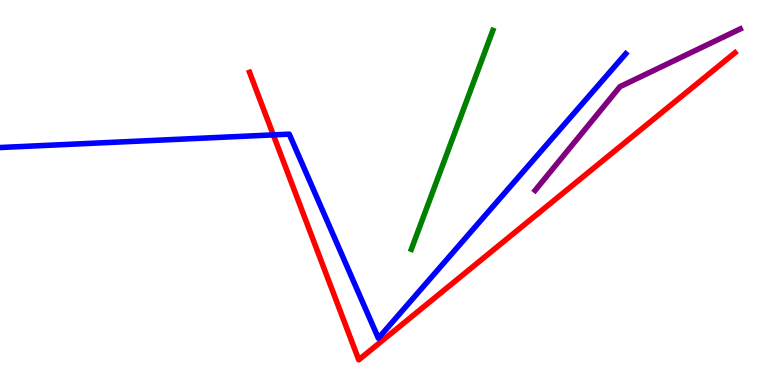[{'lines': ['blue', 'red'], 'intersections': [{'x': 3.53, 'y': 6.5}]}, {'lines': ['green', 'red'], 'intersections': []}, {'lines': ['purple', 'red'], 'intersections': []}, {'lines': ['blue', 'green'], 'intersections': []}, {'lines': ['blue', 'purple'], 'intersections': []}, {'lines': ['green', 'purple'], 'intersections': []}]